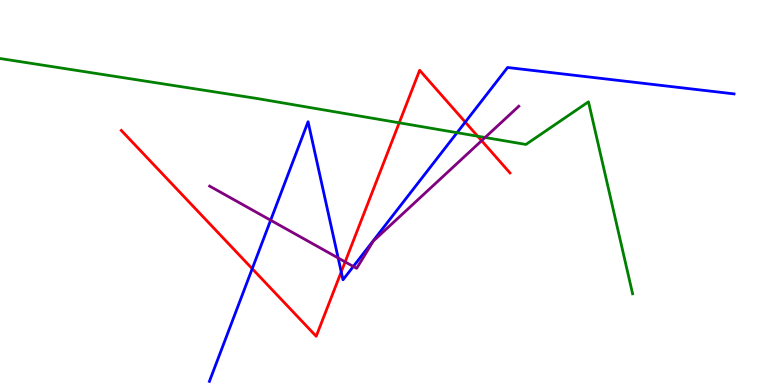[{'lines': ['blue', 'red'], 'intersections': [{'x': 3.25, 'y': 3.02}, {'x': 4.4, 'y': 2.94}, {'x': 6.0, 'y': 6.83}]}, {'lines': ['green', 'red'], 'intersections': [{'x': 5.15, 'y': 6.81}, {'x': 6.16, 'y': 6.46}]}, {'lines': ['purple', 'red'], 'intersections': [{'x': 4.45, 'y': 3.2}, {'x': 6.21, 'y': 6.35}]}, {'lines': ['blue', 'green'], 'intersections': [{'x': 5.9, 'y': 6.55}]}, {'lines': ['blue', 'purple'], 'intersections': [{'x': 3.49, 'y': 4.28}, {'x': 4.36, 'y': 3.3}, {'x': 4.56, 'y': 3.08}]}, {'lines': ['green', 'purple'], 'intersections': [{'x': 6.26, 'y': 6.43}]}]